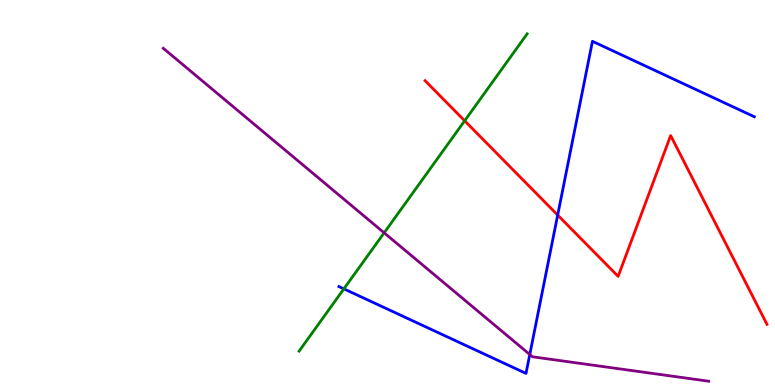[{'lines': ['blue', 'red'], 'intersections': [{'x': 7.2, 'y': 4.41}]}, {'lines': ['green', 'red'], 'intersections': [{'x': 6.0, 'y': 6.86}]}, {'lines': ['purple', 'red'], 'intersections': []}, {'lines': ['blue', 'green'], 'intersections': [{'x': 4.44, 'y': 2.5}]}, {'lines': ['blue', 'purple'], 'intersections': [{'x': 6.84, 'y': 0.792}]}, {'lines': ['green', 'purple'], 'intersections': [{'x': 4.96, 'y': 3.95}]}]